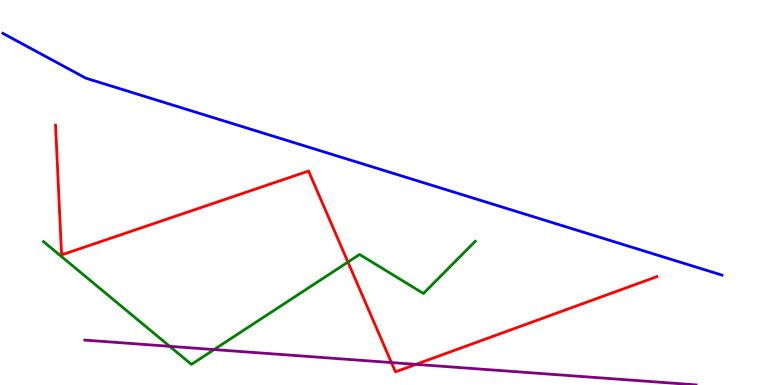[{'lines': ['blue', 'red'], 'intersections': []}, {'lines': ['green', 'red'], 'intersections': [{'x': 4.49, 'y': 3.19}]}, {'lines': ['purple', 'red'], 'intersections': [{'x': 5.05, 'y': 0.583}, {'x': 5.37, 'y': 0.536}]}, {'lines': ['blue', 'green'], 'intersections': []}, {'lines': ['blue', 'purple'], 'intersections': []}, {'lines': ['green', 'purple'], 'intersections': [{'x': 2.19, 'y': 1.0}, {'x': 2.76, 'y': 0.92}]}]